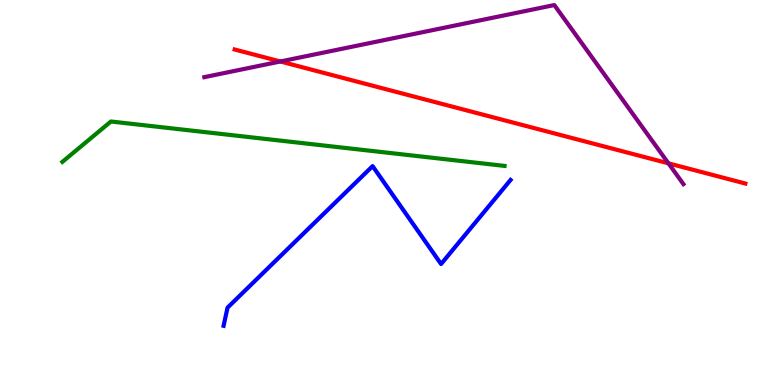[{'lines': ['blue', 'red'], 'intersections': []}, {'lines': ['green', 'red'], 'intersections': []}, {'lines': ['purple', 'red'], 'intersections': [{'x': 3.62, 'y': 8.4}, {'x': 8.63, 'y': 5.76}]}, {'lines': ['blue', 'green'], 'intersections': []}, {'lines': ['blue', 'purple'], 'intersections': []}, {'lines': ['green', 'purple'], 'intersections': []}]